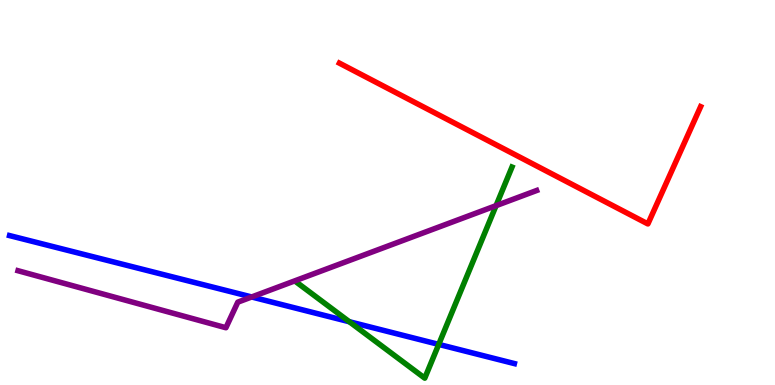[{'lines': ['blue', 'red'], 'intersections': []}, {'lines': ['green', 'red'], 'intersections': []}, {'lines': ['purple', 'red'], 'intersections': []}, {'lines': ['blue', 'green'], 'intersections': [{'x': 4.51, 'y': 1.64}, {'x': 5.66, 'y': 1.05}]}, {'lines': ['blue', 'purple'], 'intersections': [{'x': 3.25, 'y': 2.29}]}, {'lines': ['green', 'purple'], 'intersections': [{'x': 6.4, 'y': 4.66}]}]